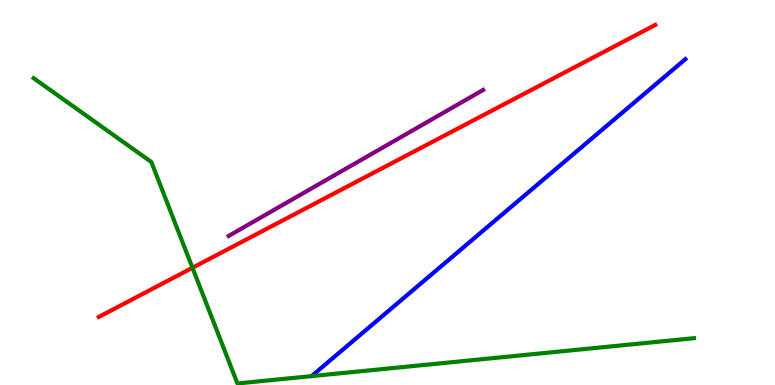[{'lines': ['blue', 'red'], 'intersections': []}, {'lines': ['green', 'red'], 'intersections': [{'x': 2.48, 'y': 3.04}]}, {'lines': ['purple', 'red'], 'intersections': []}, {'lines': ['blue', 'green'], 'intersections': []}, {'lines': ['blue', 'purple'], 'intersections': []}, {'lines': ['green', 'purple'], 'intersections': []}]